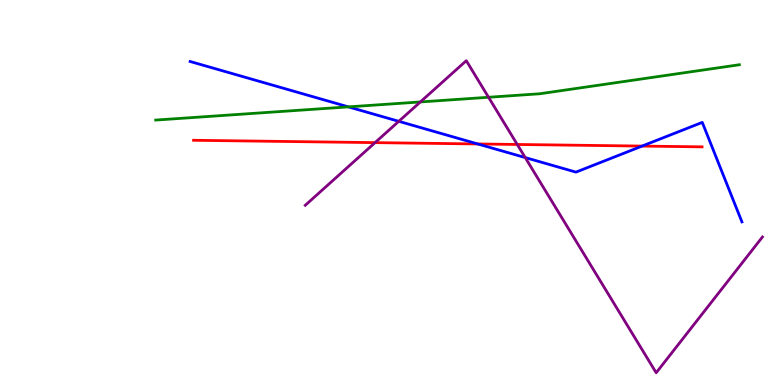[{'lines': ['blue', 'red'], 'intersections': [{'x': 6.16, 'y': 6.26}, {'x': 8.29, 'y': 6.21}]}, {'lines': ['green', 'red'], 'intersections': []}, {'lines': ['purple', 'red'], 'intersections': [{'x': 4.84, 'y': 6.3}, {'x': 6.67, 'y': 6.25}]}, {'lines': ['blue', 'green'], 'intersections': [{'x': 4.5, 'y': 7.22}]}, {'lines': ['blue', 'purple'], 'intersections': [{'x': 5.15, 'y': 6.85}, {'x': 6.78, 'y': 5.91}]}, {'lines': ['green', 'purple'], 'intersections': [{'x': 5.42, 'y': 7.35}, {'x': 6.3, 'y': 7.47}]}]